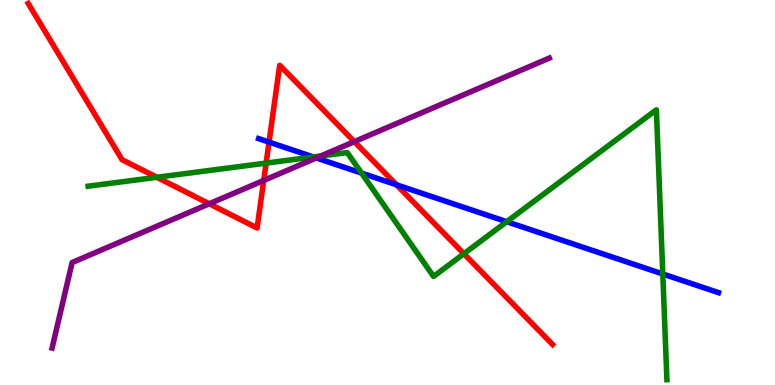[{'lines': ['blue', 'red'], 'intersections': [{'x': 3.47, 'y': 6.31}, {'x': 5.12, 'y': 5.2}]}, {'lines': ['green', 'red'], 'intersections': [{'x': 2.02, 'y': 5.4}, {'x': 3.43, 'y': 5.76}, {'x': 5.99, 'y': 3.41}]}, {'lines': ['purple', 'red'], 'intersections': [{'x': 2.7, 'y': 4.71}, {'x': 3.4, 'y': 5.31}, {'x': 4.57, 'y': 6.32}]}, {'lines': ['blue', 'green'], 'intersections': [{'x': 4.04, 'y': 5.92}, {'x': 4.67, 'y': 5.5}, {'x': 6.54, 'y': 4.24}, {'x': 8.55, 'y': 2.88}]}, {'lines': ['blue', 'purple'], 'intersections': [{'x': 4.08, 'y': 5.9}]}, {'lines': ['green', 'purple'], 'intersections': [{'x': 4.14, 'y': 5.95}]}]